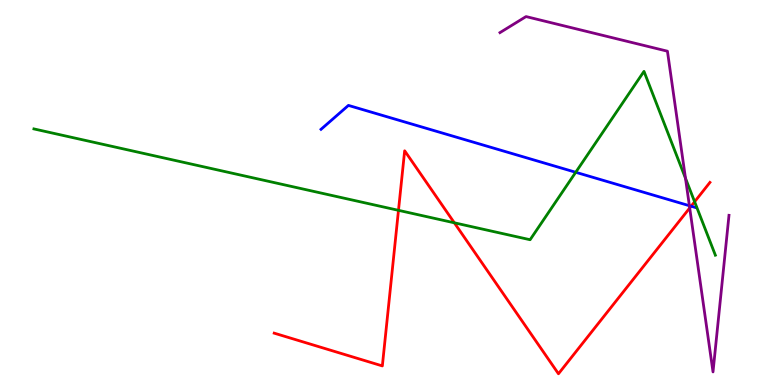[{'lines': ['blue', 'red'], 'intersections': [{'x': 8.92, 'y': 4.64}]}, {'lines': ['green', 'red'], 'intersections': [{'x': 5.14, 'y': 4.54}, {'x': 5.86, 'y': 4.21}, {'x': 8.96, 'y': 4.76}]}, {'lines': ['purple', 'red'], 'intersections': [{'x': 8.9, 'y': 4.6}]}, {'lines': ['blue', 'green'], 'intersections': [{'x': 7.43, 'y': 5.53}]}, {'lines': ['blue', 'purple'], 'intersections': [{'x': 8.9, 'y': 4.66}]}, {'lines': ['green', 'purple'], 'intersections': [{'x': 8.84, 'y': 5.37}]}]